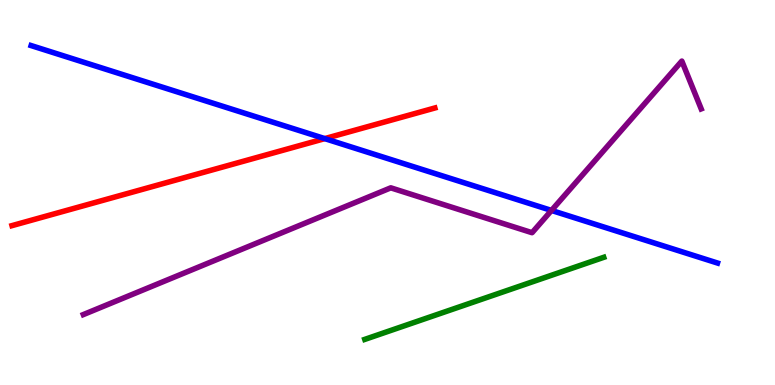[{'lines': ['blue', 'red'], 'intersections': [{'x': 4.19, 'y': 6.4}]}, {'lines': ['green', 'red'], 'intersections': []}, {'lines': ['purple', 'red'], 'intersections': []}, {'lines': ['blue', 'green'], 'intersections': []}, {'lines': ['blue', 'purple'], 'intersections': [{'x': 7.12, 'y': 4.53}]}, {'lines': ['green', 'purple'], 'intersections': []}]